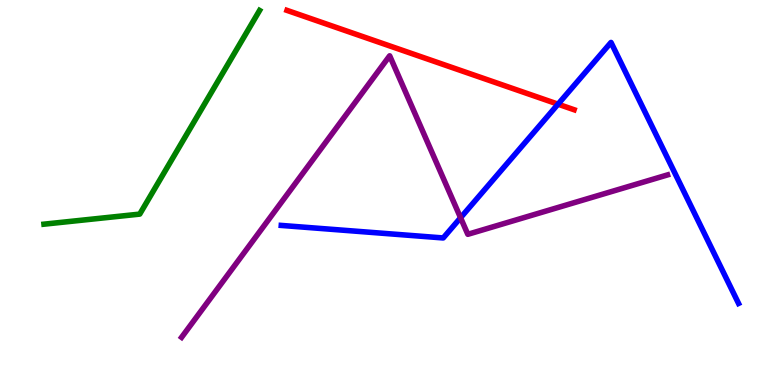[{'lines': ['blue', 'red'], 'intersections': [{'x': 7.2, 'y': 7.29}]}, {'lines': ['green', 'red'], 'intersections': []}, {'lines': ['purple', 'red'], 'intersections': []}, {'lines': ['blue', 'green'], 'intersections': []}, {'lines': ['blue', 'purple'], 'intersections': [{'x': 5.94, 'y': 4.34}]}, {'lines': ['green', 'purple'], 'intersections': []}]